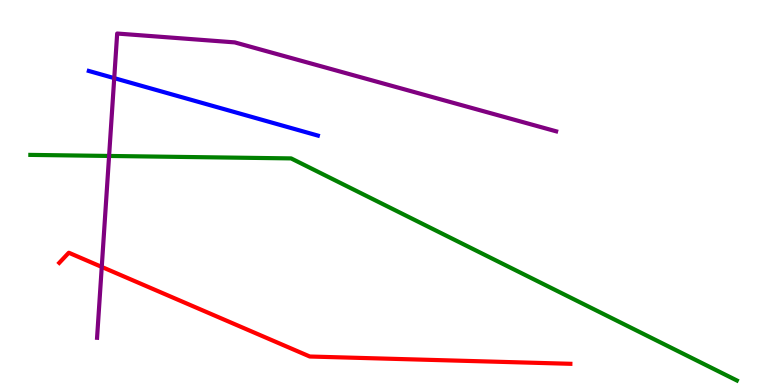[{'lines': ['blue', 'red'], 'intersections': []}, {'lines': ['green', 'red'], 'intersections': []}, {'lines': ['purple', 'red'], 'intersections': [{'x': 1.31, 'y': 3.07}]}, {'lines': ['blue', 'green'], 'intersections': []}, {'lines': ['blue', 'purple'], 'intersections': [{'x': 1.47, 'y': 7.97}]}, {'lines': ['green', 'purple'], 'intersections': [{'x': 1.41, 'y': 5.95}]}]